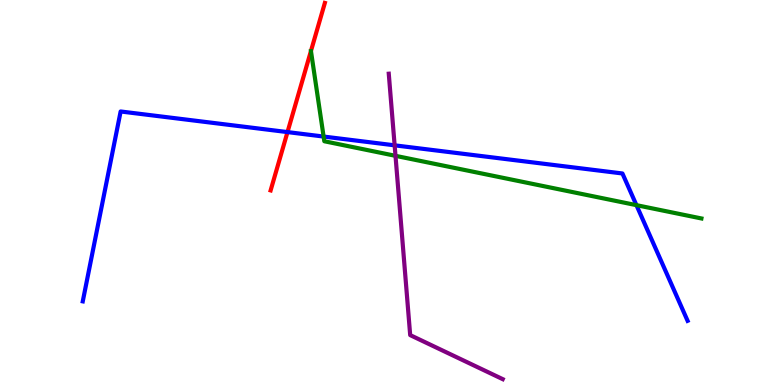[{'lines': ['blue', 'red'], 'intersections': [{'x': 3.71, 'y': 6.57}]}, {'lines': ['green', 'red'], 'intersections': []}, {'lines': ['purple', 'red'], 'intersections': []}, {'lines': ['blue', 'green'], 'intersections': [{'x': 4.18, 'y': 6.45}, {'x': 8.21, 'y': 4.67}]}, {'lines': ['blue', 'purple'], 'intersections': [{'x': 5.09, 'y': 6.23}]}, {'lines': ['green', 'purple'], 'intersections': [{'x': 5.1, 'y': 5.95}]}]